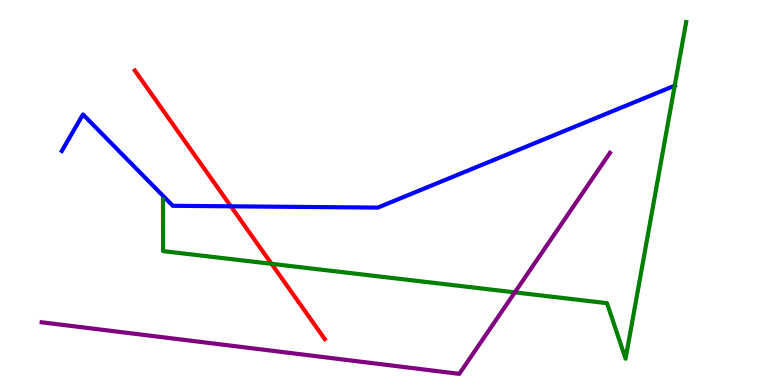[{'lines': ['blue', 'red'], 'intersections': [{'x': 2.98, 'y': 4.64}]}, {'lines': ['green', 'red'], 'intersections': [{'x': 3.5, 'y': 3.15}]}, {'lines': ['purple', 'red'], 'intersections': []}, {'lines': ['blue', 'green'], 'intersections': [{'x': 8.71, 'y': 7.77}]}, {'lines': ['blue', 'purple'], 'intersections': []}, {'lines': ['green', 'purple'], 'intersections': [{'x': 6.64, 'y': 2.41}]}]